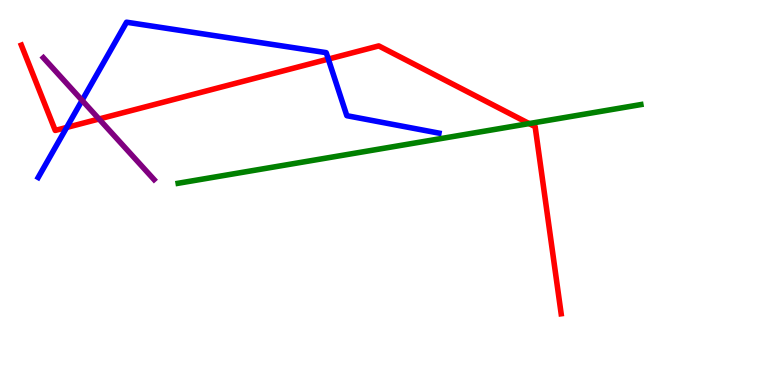[{'lines': ['blue', 'red'], 'intersections': [{'x': 0.86, 'y': 6.69}, {'x': 4.24, 'y': 8.47}]}, {'lines': ['green', 'red'], 'intersections': [{'x': 6.83, 'y': 6.79}]}, {'lines': ['purple', 'red'], 'intersections': [{'x': 1.28, 'y': 6.91}]}, {'lines': ['blue', 'green'], 'intersections': []}, {'lines': ['blue', 'purple'], 'intersections': [{'x': 1.06, 'y': 7.39}]}, {'lines': ['green', 'purple'], 'intersections': []}]